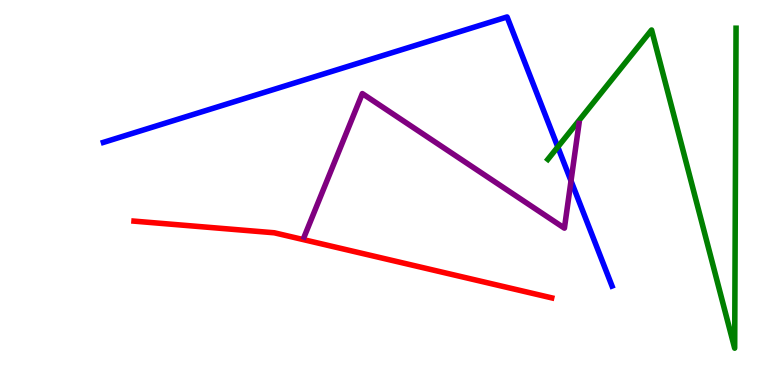[{'lines': ['blue', 'red'], 'intersections': []}, {'lines': ['green', 'red'], 'intersections': []}, {'lines': ['purple', 'red'], 'intersections': []}, {'lines': ['blue', 'green'], 'intersections': [{'x': 7.2, 'y': 6.18}]}, {'lines': ['blue', 'purple'], 'intersections': [{'x': 7.37, 'y': 5.3}]}, {'lines': ['green', 'purple'], 'intersections': []}]